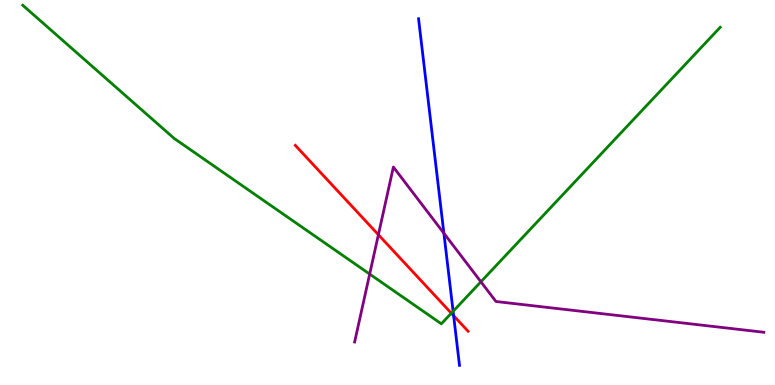[{'lines': ['blue', 'red'], 'intersections': [{'x': 5.85, 'y': 1.8}]}, {'lines': ['green', 'red'], 'intersections': [{'x': 5.82, 'y': 1.86}]}, {'lines': ['purple', 'red'], 'intersections': [{'x': 4.88, 'y': 3.9}]}, {'lines': ['blue', 'green'], 'intersections': [{'x': 5.85, 'y': 1.91}]}, {'lines': ['blue', 'purple'], 'intersections': [{'x': 5.73, 'y': 3.94}]}, {'lines': ['green', 'purple'], 'intersections': [{'x': 4.77, 'y': 2.88}, {'x': 6.21, 'y': 2.68}]}]